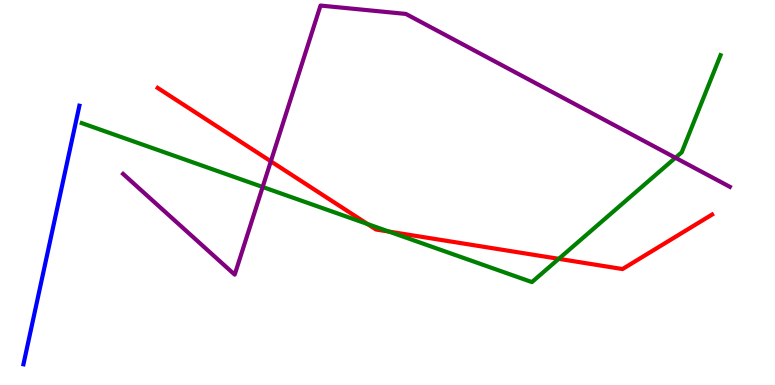[{'lines': ['blue', 'red'], 'intersections': []}, {'lines': ['green', 'red'], 'intersections': [{'x': 4.74, 'y': 4.18}, {'x': 5.02, 'y': 3.99}, {'x': 7.21, 'y': 3.28}]}, {'lines': ['purple', 'red'], 'intersections': [{'x': 3.49, 'y': 5.81}]}, {'lines': ['blue', 'green'], 'intersections': []}, {'lines': ['blue', 'purple'], 'intersections': []}, {'lines': ['green', 'purple'], 'intersections': [{'x': 3.39, 'y': 5.14}, {'x': 8.72, 'y': 5.9}]}]